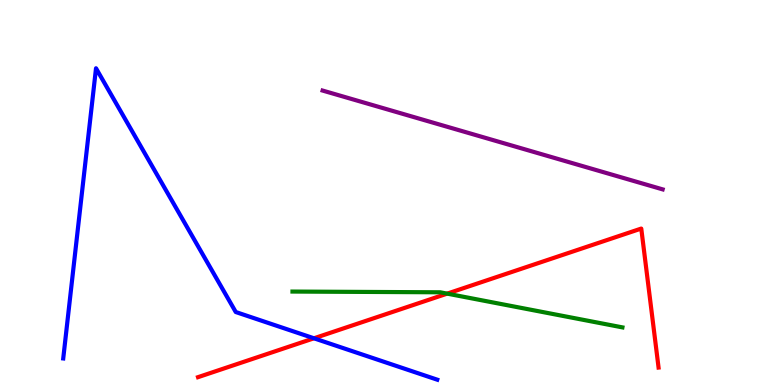[{'lines': ['blue', 'red'], 'intersections': [{'x': 4.05, 'y': 1.21}]}, {'lines': ['green', 'red'], 'intersections': [{'x': 5.77, 'y': 2.37}]}, {'lines': ['purple', 'red'], 'intersections': []}, {'lines': ['blue', 'green'], 'intersections': []}, {'lines': ['blue', 'purple'], 'intersections': []}, {'lines': ['green', 'purple'], 'intersections': []}]